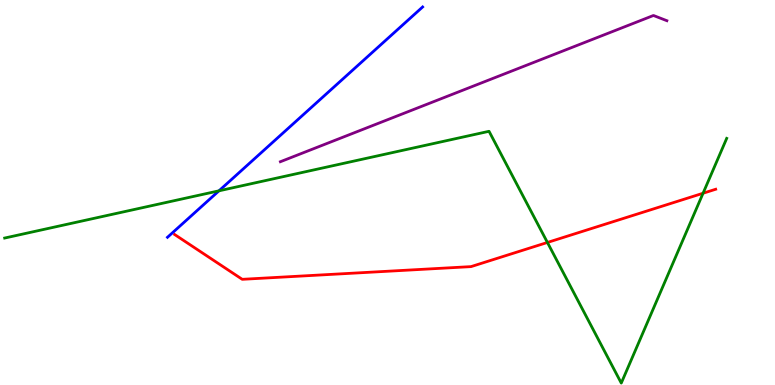[{'lines': ['blue', 'red'], 'intersections': []}, {'lines': ['green', 'red'], 'intersections': [{'x': 7.06, 'y': 3.7}, {'x': 9.07, 'y': 4.98}]}, {'lines': ['purple', 'red'], 'intersections': []}, {'lines': ['blue', 'green'], 'intersections': [{'x': 2.83, 'y': 5.04}]}, {'lines': ['blue', 'purple'], 'intersections': []}, {'lines': ['green', 'purple'], 'intersections': []}]